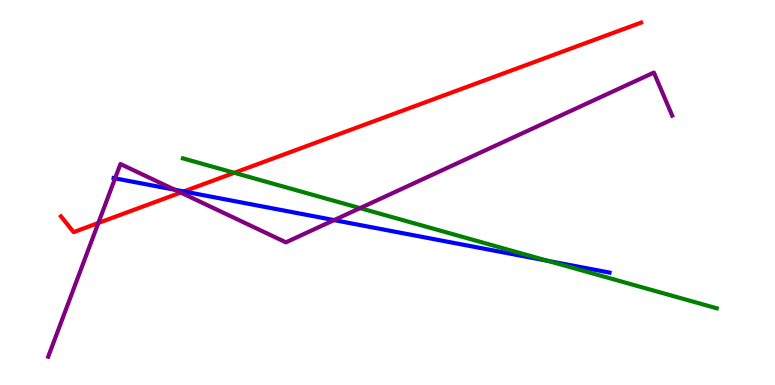[{'lines': ['blue', 'red'], 'intersections': [{'x': 2.37, 'y': 5.03}]}, {'lines': ['green', 'red'], 'intersections': [{'x': 3.02, 'y': 5.51}]}, {'lines': ['purple', 'red'], 'intersections': [{'x': 1.27, 'y': 4.21}, {'x': 2.33, 'y': 5.0}]}, {'lines': ['blue', 'green'], 'intersections': [{'x': 7.07, 'y': 3.22}]}, {'lines': ['blue', 'purple'], 'intersections': [{'x': 1.48, 'y': 5.37}, {'x': 2.25, 'y': 5.07}, {'x': 4.31, 'y': 4.28}]}, {'lines': ['green', 'purple'], 'intersections': [{'x': 4.65, 'y': 4.59}]}]